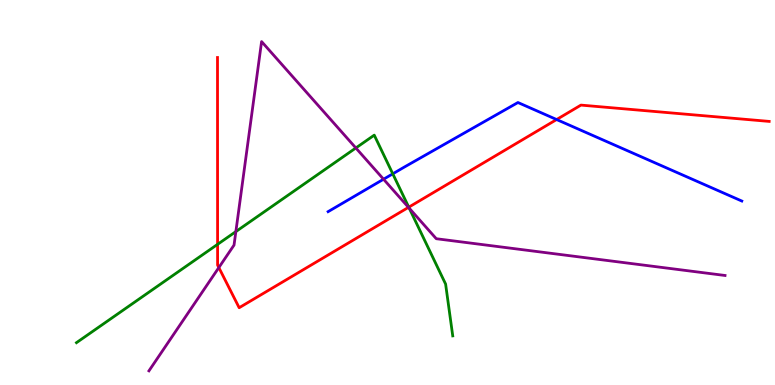[{'lines': ['blue', 'red'], 'intersections': [{'x': 7.18, 'y': 6.9}]}, {'lines': ['green', 'red'], 'intersections': [{'x': 2.81, 'y': 3.65}, {'x': 5.27, 'y': 4.62}]}, {'lines': ['purple', 'red'], 'intersections': [{'x': 2.82, 'y': 3.05}, {'x': 5.27, 'y': 4.61}]}, {'lines': ['blue', 'green'], 'intersections': [{'x': 5.07, 'y': 5.49}]}, {'lines': ['blue', 'purple'], 'intersections': [{'x': 4.95, 'y': 5.34}]}, {'lines': ['green', 'purple'], 'intersections': [{'x': 3.04, 'y': 3.98}, {'x': 4.59, 'y': 6.16}, {'x': 5.28, 'y': 4.59}]}]